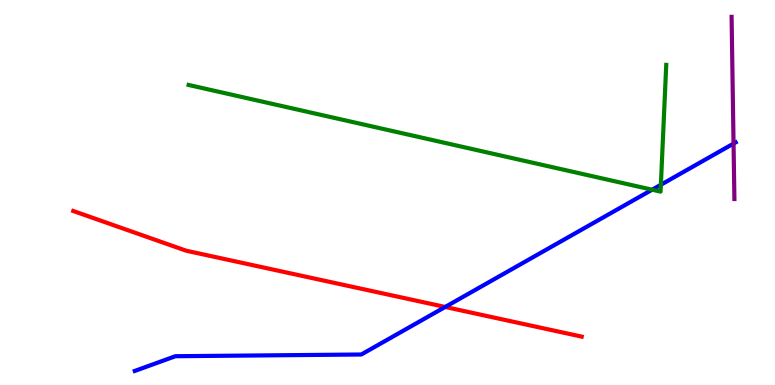[{'lines': ['blue', 'red'], 'intersections': [{'x': 5.74, 'y': 2.03}]}, {'lines': ['green', 'red'], 'intersections': []}, {'lines': ['purple', 'red'], 'intersections': []}, {'lines': ['blue', 'green'], 'intersections': [{'x': 8.41, 'y': 5.07}, {'x': 8.53, 'y': 5.2}]}, {'lines': ['blue', 'purple'], 'intersections': [{'x': 9.47, 'y': 6.27}]}, {'lines': ['green', 'purple'], 'intersections': []}]